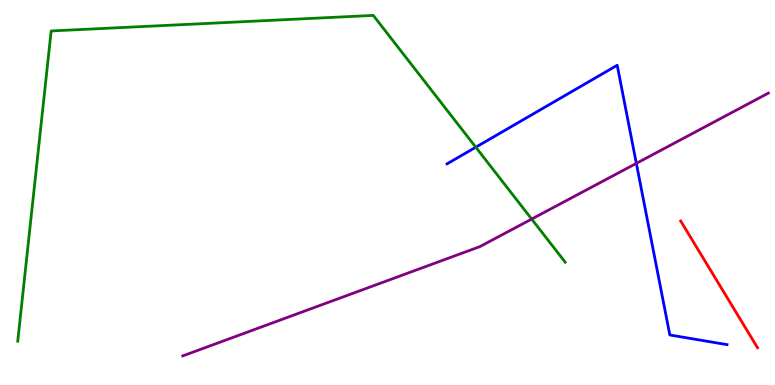[{'lines': ['blue', 'red'], 'intersections': []}, {'lines': ['green', 'red'], 'intersections': []}, {'lines': ['purple', 'red'], 'intersections': []}, {'lines': ['blue', 'green'], 'intersections': [{'x': 6.14, 'y': 6.18}]}, {'lines': ['blue', 'purple'], 'intersections': [{'x': 8.21, 'y': 5.76}]}, {'lines': ['green', 'purple'], 'intersections': [{'x': 6.86, 'y': 4.31}]}]